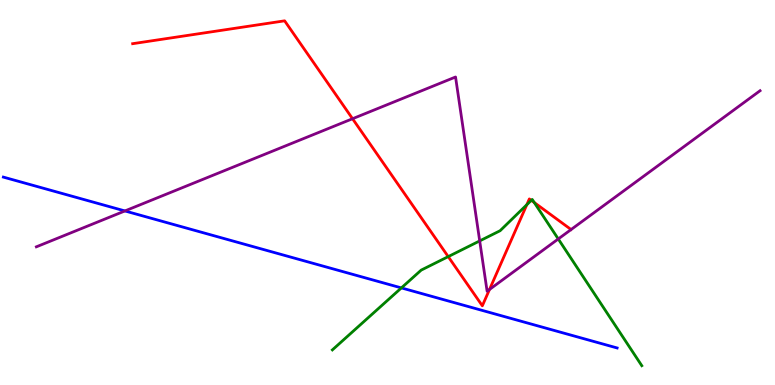[{'lines': ['blue', 'red'], 'intersections': []}, {'lines': ['green', 'red'], 'intersections': [{'x': 5.78, 'y': 3.33}, {'x': 6.8, 'y': 4.68}, {'x': 6.86, 'y': 4.8}, {'x': 6.89, 'y': 4.74}]}, {'lines': ['purple', 'red'], 'intersections': [{'x': 4.55, 'y': 6.92}, {'x': 6.32, 'y': 2.48}]}, {'lines': ['blue', 'green'], 'intersections': [{'x': 5.18, 'y': 2.52}]}, {'lines': ['blue', 'purple'], 'intersections': [{'x': 1.61, 'y': 4.52}]}, {'lines': ['green', 'purple'], 'intersections': [{'x': 6.19, 'y': 3.74}, {'x': 7.2, 'y': 3.79}]}]